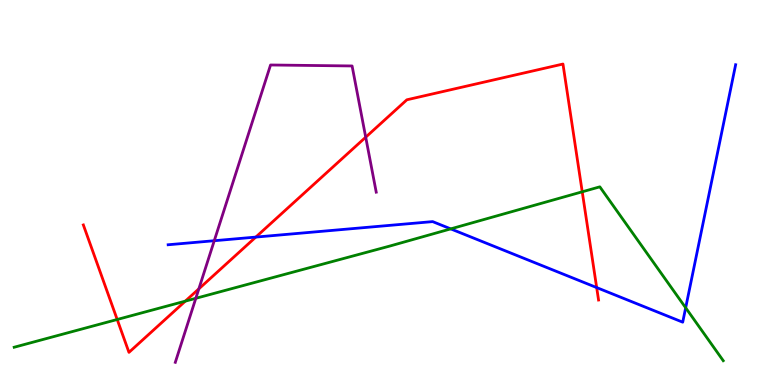[{'lines': ['blue', 'red'], 'intersections': [{'x': 3.3, 'y': 3.84}, {'x': 7.7, 'y': 2.53}]}, {'lines': ['green', 'red'], 'intersections': [{'x': 1.51, 'y': 1.7}, {'x': 2.39, 'y': 2.18}, {'x': 7.51, 'y': 5.02}]}, {'lines': ['purple', 'red'], 'intersections': [{'x': 2.57, 'y': 2.5}, {'x': 4.72, 'y': 6.44}]}, {'lines': ['blue', 'green'], 'intersections': [{'x': 5.82, 'y': 4.06}, {'x': 8.85, 'y': 2.01}]}, {'lines': ['blue', 'purple'], 'intersections': [{'x': 2.76, 'y': 3.75}]}, {'lines': ['green', 'purple'], 'intersections': [{'x': 2.53, 'y': 2.25}]}]